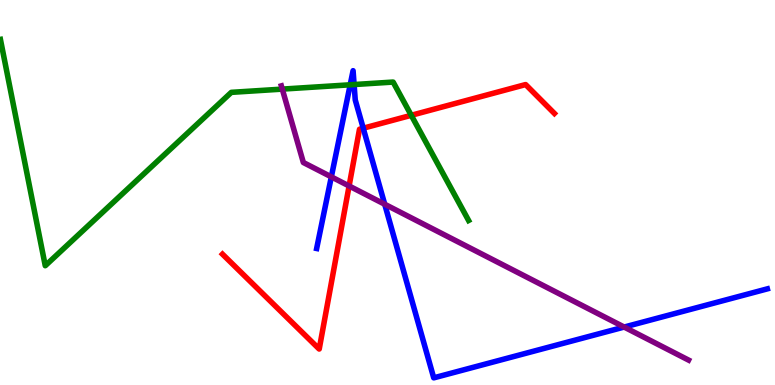[{'lines': ['blue', 'red'], 'intersections': [{'x': 4.69, 'y': 6.67}]}, {'lines': ['green', 'red'], 'intersections': [{'x': 5.31, 'y': 7.01}]}, {'lines': ['purple', 'red'], 'intersections': [{'x': 4.5, 'y': 5.17}]}, {'lines': ['blue', 'green'], 'intersections': [{'x': 4.52, 'y': 7.8}, {'x': 4.57, 'y': 7.8}]}, {'lines': ['blue', 'purple'], 'intersections': [{'x': 4.28, 'y': 5.41}, {'x': 4.96, 'y': 4.7}, {'x': 8.05, 'y': 1.51}]}, {'lines': ['green', 'purple'], 'intersections': [{'x': 3.64, 'y': 7.69}]}]